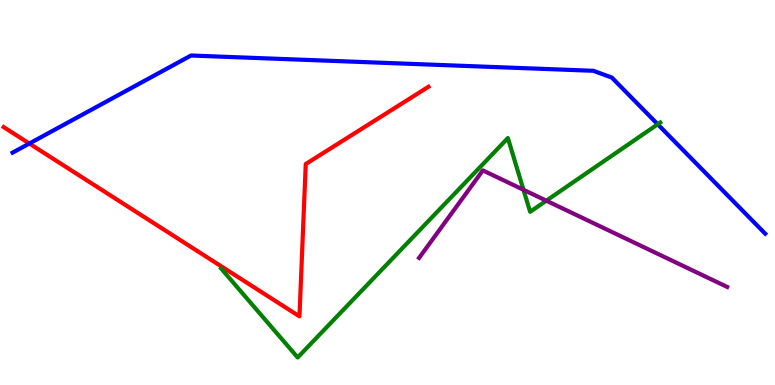[{'lines': ['blue', 'red'], 'intersections': [{'x': 0.378, 'y': 6.27}]}, {'lines': ['green', 'red'], 'intersections': []}, {'lines': ['purple', 'red'], 'intersections': []}, {'lines': ['blue', 'green'], 'intersections': [{'x': 8.49, 'y': 6.77}]}, {'lines': ['blue', 'purple'], 'intersections': []}, {'lines': ['green', 'purple'], 'intersections': [{'x': 6.75, 'y': 5.07}, {'x': 7.05, 'y': 4.79}]}]